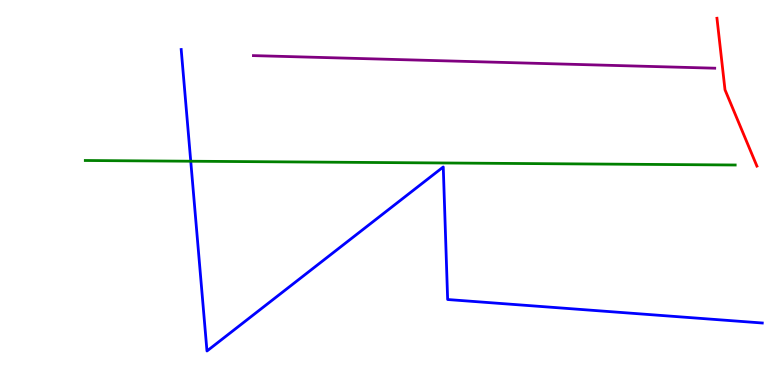[{'lines': ['blue', 'red'], 'intersections': []}, {'lines': ['green', 'red'], 'intersections': []}, {'lines': ['purple', 'red'], 'intersections': []}, {'lines': ['blue', 'green'], 'intersections': [{'x': 2.46, 'y': 5.81}]}, {'lines': ['blue', 'purple'], 'intersections': []}, {'lines': ['green', 'purple'], 'intersections': []}]